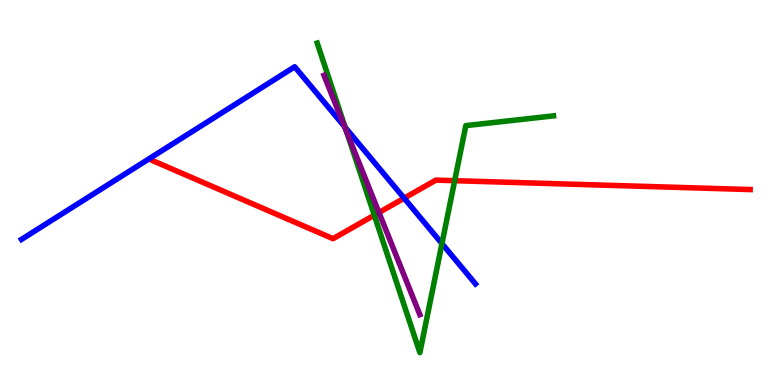[{'lines': ['blue', 'red'], 'intersections': [{'x': 5.21, 'y': 4.85}]}, {'lines': ['green', 'red'], 'intersections': [{'x': 4.83, 'y': 4.41}, {'x': 5.87, 'y': 5.31}]}, {'lines': ['purple', 'red'], 'intersections': [{'x': 4.89, 'y': 4.48}]}, {'lines': ['blue', 'green'], 'intersections': [{'x': 4.45, 'y': 6.69}, {'x': 5.7, 'y': 3.67}]}, {'lines': ['blue', 'purple'], 'intersections': [{'x': 4.45, 'y': 6.71}]}, {'lines': ['green', 'purple'], 'intersections': [{'x': 4.47, 'y': 6.57}]}]